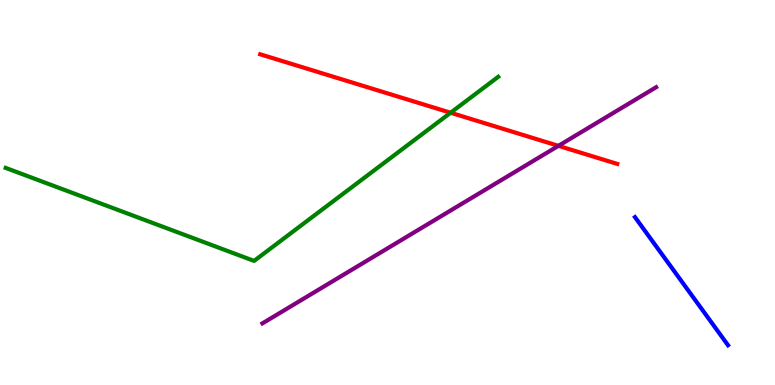[{'lines': ['blue', 'red'], 'intersections': []}, {'lines': ['green', 'red'], 'intersections': [{'x': 5.81, 'y': 7.07}]}, {'lines': ['purple', 'red'], 'intersections': [{'x': 7.21, 'y': 6.21}]}, {'lines': ['blue', 'green'], 'intersections': []}, {'lines': ['blue', 'purple'], 'intersections': []}, {'lines': ['green', 'purple'], 'intersections': []}]